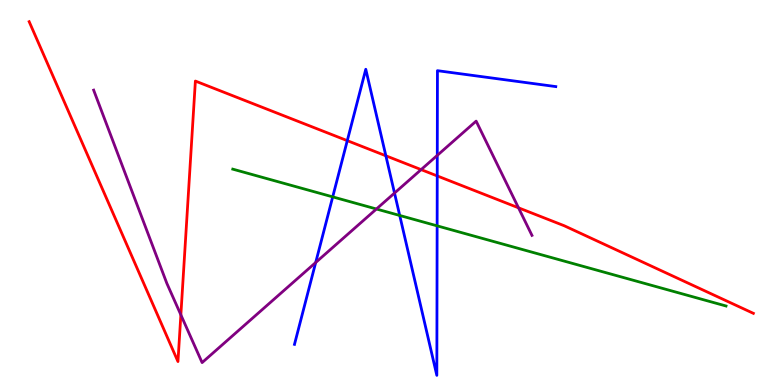[{'lines': ['blue', 'red'], 'intersections': [{'x': 4.48, 'y': 6.35}, {'x': 4.98, 'y': 5.95}, {'x': 5.64, 'y': 5.43}]}, {'lines': ['green', 'red'], 'intersections': []}, {'lines': ['purple', 'red'], 'intersections': [{'x': 2.33, 'y': 1.82}, {'x': 5.43, 'y': 5.59}, {'x': 6.69, 'y': 4.6}]}, {'lines': ['blue', 'green'], 'intersections': [{'x': 4.29, 'y': 4.89}, {'x': 5.16, 'y': 4.4}, {'x': 5.64, 'y': 4.13}]}, {'lines': ['blue', 'purple'], 'intersections': [{'x': 4.07, 'y': 3.18}, {'x': 5.09, 'y': 4.99}, {'x': 5.64, 'y': 5.96}]}, {'lines': ['green', 'purple'], 'intersections': [{'x': 4.86, 'y': 4.57}]}]